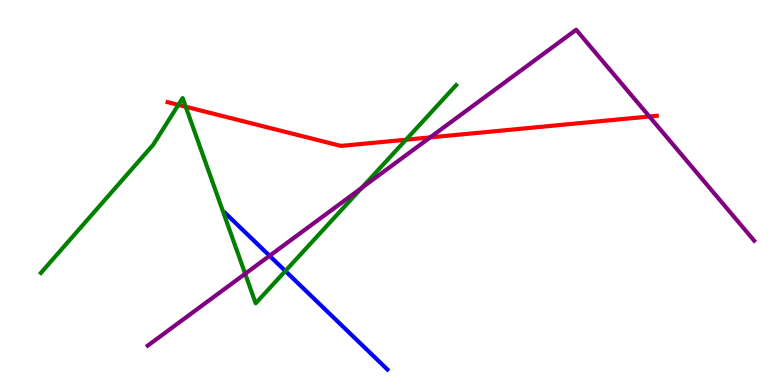[{'lines': ['blue', 'red'], 'intersections': []}, {'lines': ['green', 'red'], 'intersections': [{'x': 2.3, 'y': 7.28}, {'x': 2.4, 'y': 7.23}, {'x': 5.24, 'y': 6.37}]}, {'lines': ['purple', 'red'], 'intersections': [{'x': 5.55, 'y': 6.43}, {'x': 8.38, 'y': 6.97}]}, {'lines': ['blue', 'green'], 'intersections': [{'x': 3.68, 'y': 2.96}]}, {'lines': ['blue', 'purple'], 'intersections': [{'x': 3.48, 'y': 3.36}]}, {'lines': ['green', 'purple'], 'intersections': [{'x': 3.16, 'y': 2.89}, {'x': 4.67, 'y': 5.12}]}]